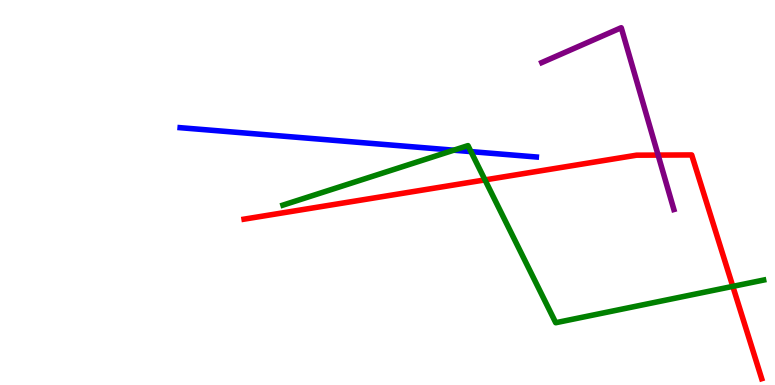[{'lines': ['blue', 'red'], 'intersections': []}, {'lines': ['green', 'red'], 'intersections': [{'x': 6.26, 'y': 5.33}, {'x': 9.46, 'y': 2.56}]}, {'lines': ['purple', 'red'], 'intersections': [{'x': 8.49, 'y': 5.97}]}, {'lines': ['blue', 'green'], 'intersections': [{'x': 5.85, 'y': 6.1}, {'x': 6.08, 'y': 6.06}]}, {'lines': ['blue', 'purple'], 'intersections': []}, {'lines': ['green', 'purple'], 'intersections': []}]